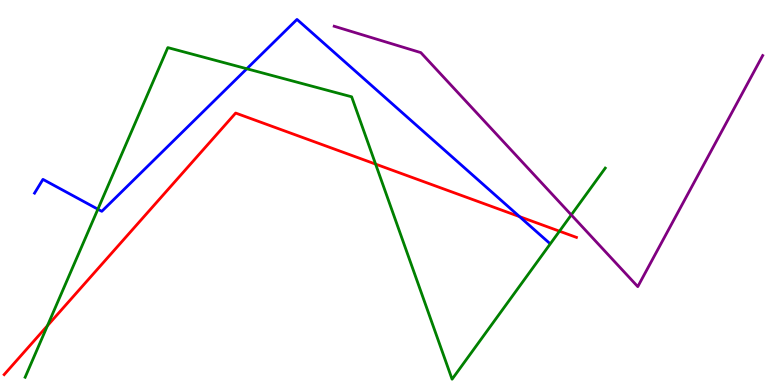[{'lines': ['blue', 'red'], 'intersections': [{'x': 6.7, 'y': 4.37}]}, {'lines': ['green', 'red'], 'intersections': [{'x': 0.612, 'y': 1.54}, {'x': 4.85, 'y': 5.74}, {'x': 7.22, 'y': 4.0}]}, {'lines': ['purple', 'red'], 'intersections': []}, {'lines': ['blue', 'green'], 'intersections': [{'x': 1.26, 'y': 4.57}, {'x': 3.18, 'y': 8.21}]}, {'lines': ['blue', 'purple'], 'intersections': []}, {'lines': ['green', 'purple'], 'intersections': [{'x': 7.37, 'y': 4.42}]}]